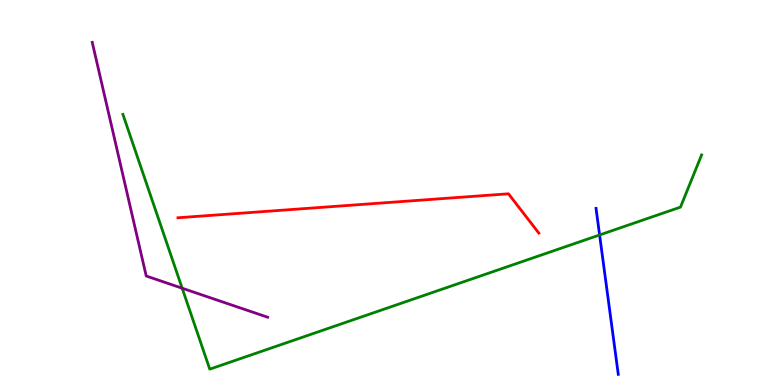[{'lines': ['blue', 'red'], 'intersections': []}, {'lines': ['green', 'red'], 'intersections': []}, {'lines': ['purple', 'red'], 'intersections': []}, {'lines': ['blue', 'green'], 'intersections': [{'x': 7.74, 'y': 3.9}]}, {'lines': ['blue', 'purple'], 'intersections': []}, {'lines': ['green', 'purple'], 'intersections': [{'x': 2.35, 'y': 2.51}]}]